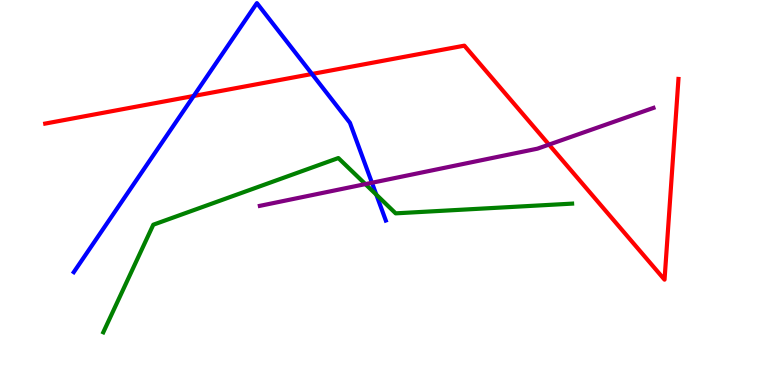[{'lines': ['blue', 'red'], 'intersections': [{'x': 2.5, 'y': 7.51}, {'x': 4.03, 'y': 8.08}]}, {'lines': ['green', 'red'], 'intersections': []}, {'lines': ['purple', 'red'], 'intersections': [{'x': 7.08, 'y': 6.24}]}, {'lines': ['blue', 'green'], 'intersections': [{'x': 4.86, 'y': 4.94}]}, {'lines': ['blue', 'purple'], 'intersections': [{'x': 4.8, 'y': 5.25}]}, {'lines': ['green', 'purple'], 'intersections': [{'x': 4.71, 'y': 5.22}]}]